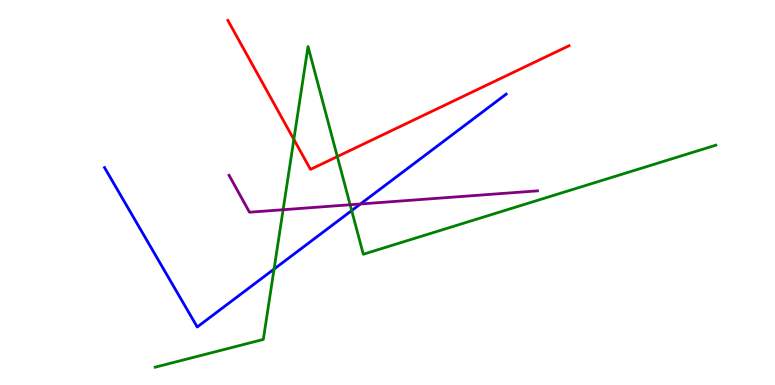[{'lines': ['blue', 'red'], 'intersections': []}, {'lines': ['green', 'red'], 'intersections': [{'x': 3.79, 'y': 6.38}, {'x': 4.35, 'y': 5.93}]}, {'lines': ['purple', 'red'], 'intersections': []}, {'lines': ['blue', 'green'], 'intersections': [{'x': 3.54, 'y': 3.01}, {'x': 4.54, 'y': 4.53}]}, {'lines': ['blue', 'purple'], 'intersections': [{'x': 4.65, 'y': 4.7}]}, {'lines': ['green', 'purple'], 'intersections': [{'x': 3.65, 'y': 4.55}, {'x': 4.52, 'y': 4.68}]}]